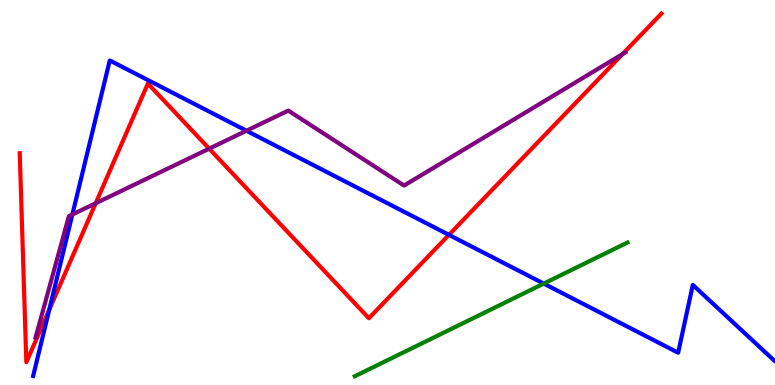[{'lines': ['blue', 'red'], 'intersections': [{'x': 0.636, 'y': 1.96}, {'x': 5.79, 'y': 3.9}]}, {'lines': ['green', 'red'], 'intersections': []}, {'lines': ['purple', 'red'], 'intersections': [{'x': 1.23, 'y': 4.72}, {'x': 2.7, 'y': 6.14}, {'x': 8.03, 'y': 8.59}]}, {'lines': ['blue', 'green'], 'intersections': [{'x': 7.02, 'y': 2.63}]}, {'lines': ['blue', 'purple'], 'intersections': [{'x': 0.934, 'y': 4.43}, {'x': 3.18, 'y': 6.6}]}, {'lines': ['green', 'purple'], 'intersections': []}]